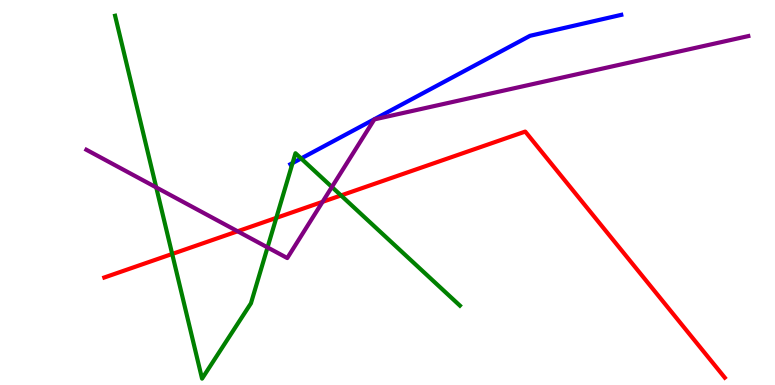[{'lines': ['blue', 'red'], 'intersections': []}, {'lines': ['green', 'red'], 'intersections': [{'x': 2.22, 'y': 3.4}, {'x': 3.57, 'y': 4.34}, {'x': 4.4, 'y': 4.92}]}, {'lines': ['purple', 'red'], 'intersections': [{'x': 3.07, 'y': 3.99}, {'x': 4.16, 'y': 4.76}]}, {'lines': ['blue', 'green'], 'intersections': [{'x': 3.78, 'y': 5.76}, {'x': 3.89, 'y': 5.88}]}, {'lines': ['blue', 'purple'], 'intersections': []}, {'lines': ['green', 'purple'], 'intersections': [{'x': 2.02, 'y': 5.13}, {'x': 3.45, 'y': 3.57}, {'x': 4.28, 'y': 5.14}]}]